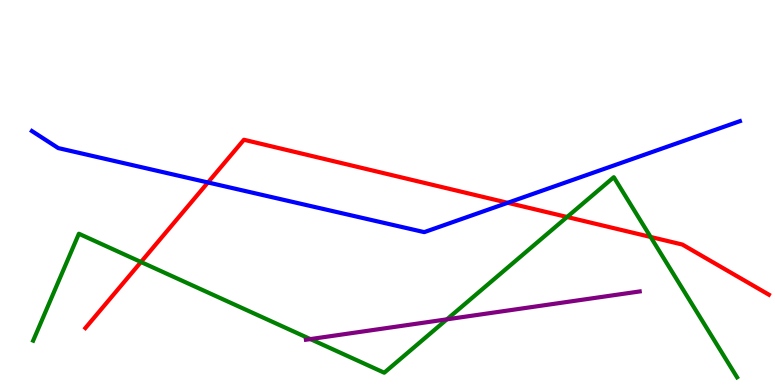[{'lines': ['blue', 'red'], 'intersections': [{'x': 2.68, 'y': 5.26}, {'x': 6.55, 'y': 4.73}]}, {'lines': ['green', 'red'], 'intersections': [{'x': 1.82, 'y': 3.19}, {'x': 7.32, 'y': 4.36}, {'x': 8.4, 'y': 3.85}]}, {'lines': ['purple', 'red'], 'intersections': []}, {'lines': ['blue', 'green'], 'intersections': []}, {'lines': ['blue', 'purple'], 'intersections': []}, {'lines': ['green', 'purple'], 'intersections': [{'x': 4.0, 'y': 1.19}, {'x': 5.77, 'y': 1.71}]}]